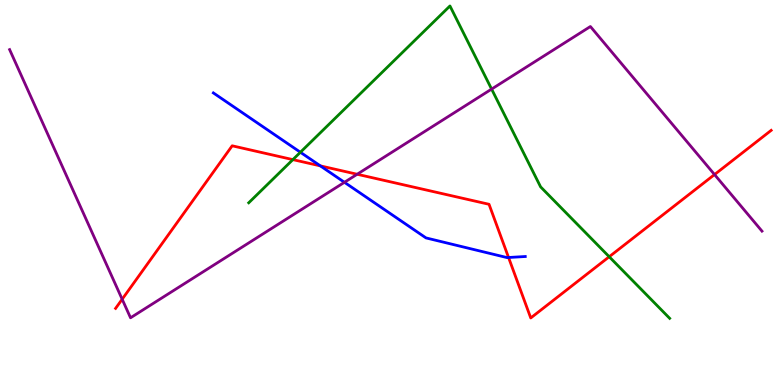[{'lines': ['blue', 'red'], 'intersections': [{'x': 4.13, 'y': 5.69}, {'x': 6.56, 'y': 3.31}]}, {'lines': ['green', 'red'], 'intersections': [{'x': 3.78, 'y': 5.85}, {'x': 7.86, 'y': 3.33}]}, {'lines': ['purple', 'red'], 'intersections': [{'x': 1.58, 'y': 2.23}, {'x': 4.61, 'y': 5.47}, {'x': 9.22, 'y': 5.47}]}, {'lines': ['blue', 'green'], 'intersections': [{'x': 3.88, 'y': 6.05}]}, {'lines': ['blue', 'purple'], 'intersections': [{'x': 4.44, 'y': 5.26}]}, {'lines': ['green', 'purple'], 'intersections': [{'x': 6.34, 'y': 7.69}]}]